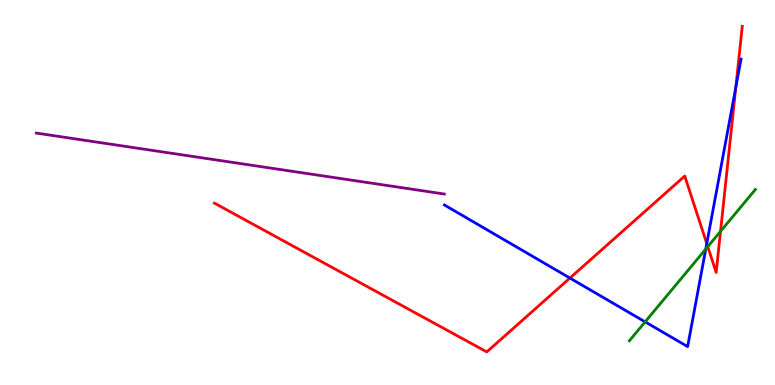[{'lines': ['blue', 'red'], 'intersections': [{'x': 7.35, 'y': 2.78}, {'x': 9.12, 'y': 3.67}, {'x': 9.49, 'y': 7.73}]}, {'lines': ['green', 'red'], 'intersections': [{'x': 9.13, 'y': 3.59}, {'x': 9.3, 'y': 3.99}]}, {'lines': ['purple', 'red'], 'intersections': []}, {'lines': ['blue', 'green'], 'intersections': [{'x': 8.32, 'y': 1.64}, {'x': 9.11, 'y': 3.53}]}, {'lines': ['blue', 'purple'], 'intersections': []}, {'lines': ['green', 'purple'], 'intersections': []}]